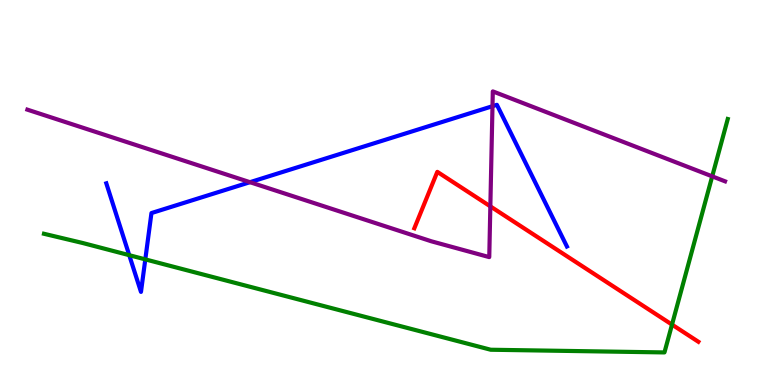[{'lines': ['blue', 'red'], 'intersections': []}, {'lines': ['green', 'red'], 'intersections': [{'x': 8.67, 'y': 1.57}]}, {'lines': ['purple', 'red'], 'intersections': [{'x': 6.33, 'y': 4.64}]}, {'lines': ['blue', 'green'], 'intersections': [{'x': 1.67, 'y': 3.37}, {'x': 1.87, 'y': 3.26}]}, {'lines': ['blue', 'purple'], 'intersections': [{'x': 3.23, 'y': 5.27}, {'x': 6.35, 'y': 7.24}]}, {'lines': ['green', 'purple'], 'intersections': [{'x': 9.19, 'y': 5.42}]}]